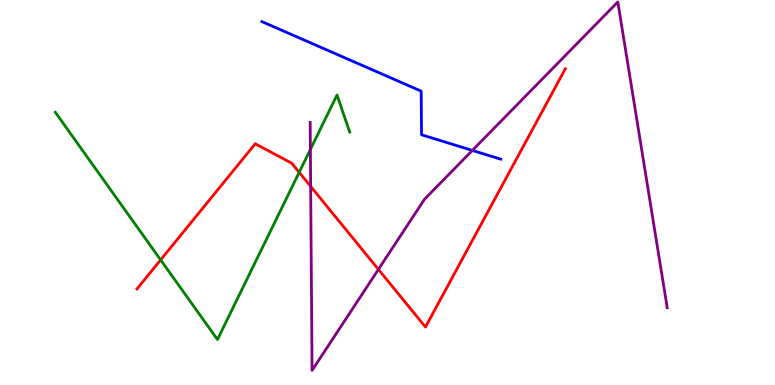[{'lines': ['blue', 'red'], 'intersections': []}, {'lines': ['green', 'red'], 'intersections': [{'x': 2.07, 'y': 3.25}, {'x': 3.86, 'y': 5.52}]}, {'lines': ['purple', 'red'], 'intersections': [{'x': 4.01, 'y': 5.16}, {'x': 4.88, 'y': 3.0}]}, {'lines': ['blue', 'green'], 'intersections': []}, {'lines': ['blue', 'purple'], 'intersections': [{'x': 6.09, 'y': 6.09}]}, {'lines': ['green', 'purple'], 'intersections': [{'x': 4.0, 'y': 6.12}]}]